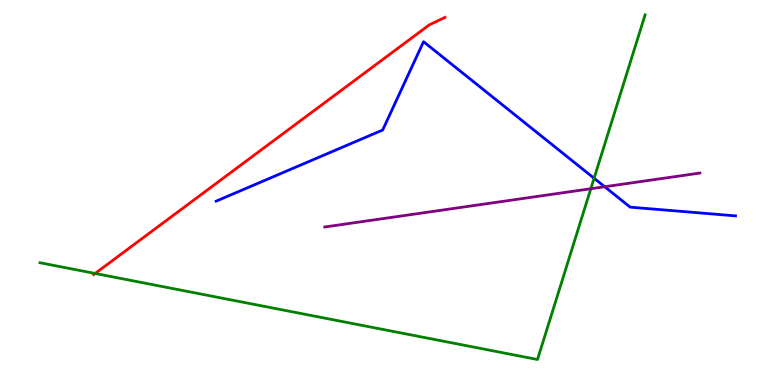[{'lines': ['blue', 'red'], 'intersections': []}, {'lines': ['green', 'red'], 'intersections': [{'x': 1.23, 'y': 2.9}]}, {'lines': ['purple', 'red'], 'intersections': []}, {'lines': ['blue', 'green'], 'intersections': [{'x': 7.67, 'y': 5.37}]}, {'lines': ['blue', 'purple'], 'intersections': [{'x': 7.8, 'y': 5.15}]}, {'lines': ['green', 'purple'], 'intersections': [{'x': 7.62, 'y': 5.1}]}]